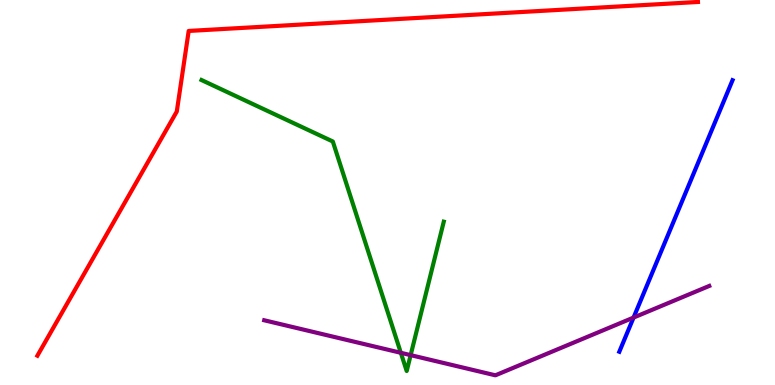[{'lines': ['blue', 'red'], 'intersections': []}, {'lines': ['green', 'red'], 'intersections': []}, {'lines': ['purple', 'red'], 'intersections': []}, {'lines': ['blue', 'green'], 'intersections': []}, {'lines': ['blue', 'purple'], 'intersections': [{'x': 8.17, 'y': 1.75}]}, {'lines': ['green', 'purple'], 'intersections': [{'x': 5.17, 'y': 0.836}, {'x': 5.3, 'y': 0.776}]}]